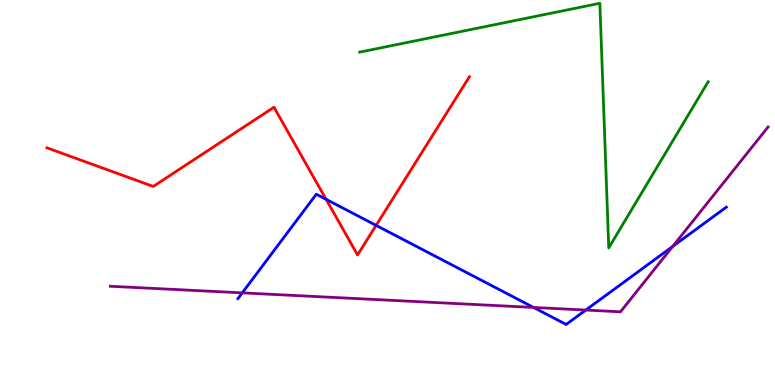[{'lines': ['blue', 'red'], 'intersections': [{'x': 4.21, 'y': 4.82}, {'x': 4.85, 'y': 4.15}]}, {'lines': ['green', 'red'], 'intersections': []}, {'lines': ['purple', 'red'], 'intersections': []}, {'lines': ['blue', 'green'], 'intersections': []}, {'lines': ['blue', 'purple'], 'intersections': [{'x': 3.13, 'y': 2.39}, {'x': 6.88, 'y': 2.01}, {'x': 7.56, 'y': 1.95}, {'x': 8.68, 'y': 3.6}]}, {'lines': ['green', 'purple'], 'intersections': []}]